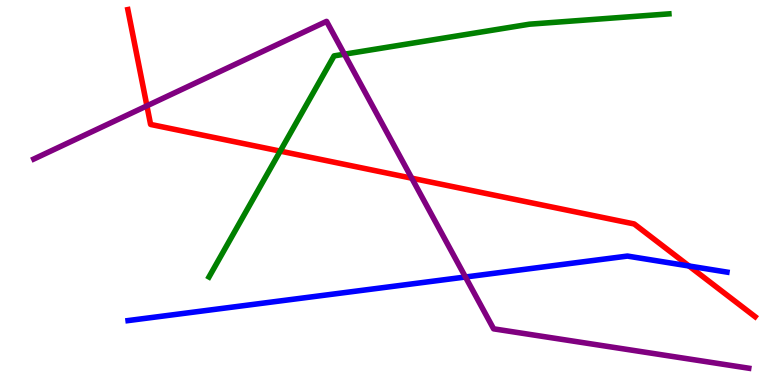[{'lines': ['blue', 'red'], 'intersections': [{'x': 8.89, 'y': 3.09}]}, {'lines': ['green', 'red'], 'intersections': [{'x': 3.62, 'y': 6.07}]}, {'lines': ['purple', 'red'], 'intersections': [{'x': 1.9, 'y': 7.25}, {'x': 5.31, 'y': 5.37}]}, {'lines': ['blue', 'green'], 'intersections': []}, {'lines': ['blue', 'purple'], 'intersections': [{'x': 6.01, 'y': 2.81}]}, {'lines': ['green', 'purple'], 'intersections': [{'x': 4.44, 'y': 8.59}]}]